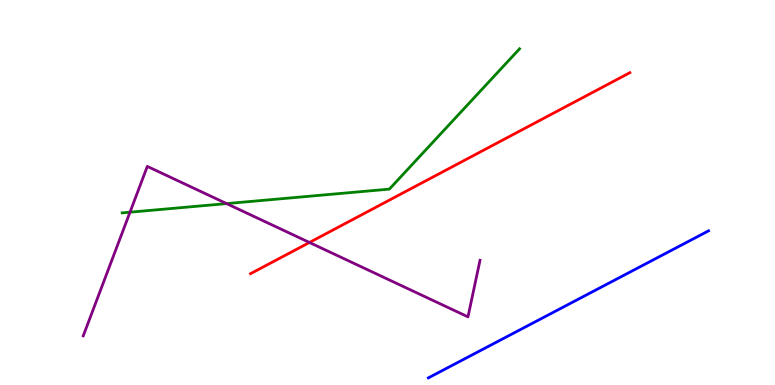[{'lines': ['blue', 'red'], 'intersections': []}, {'lines': ['green', 'red'], 'intersections': []}, {'lines': ['purple', 'red'], 'intersections': [{'x': 3.99, 'y': 3.7}]}, {'lines': ['blue', 'green'], 'intersections': []}, {'lines': ['blue', 'purple'], 'intersections': []}, {'lines': ['green', 'purple'], 'intersections': [{'x': 1.68, 'y': 4.49}, {'x': 2.92, 'y': 4.71}]}]